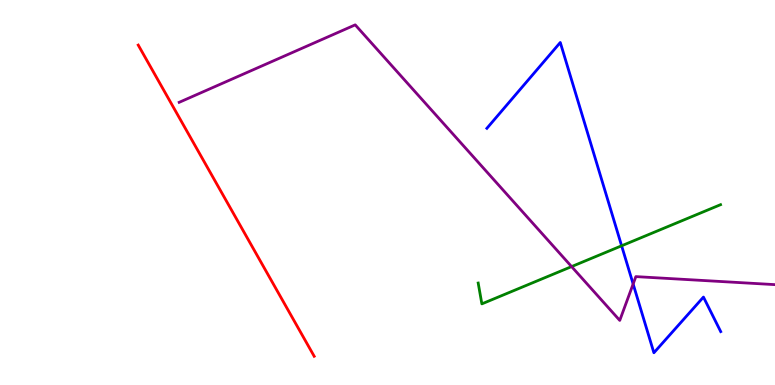[{'lines': ['blue', 'red'], 'intersections': []}, {'lines': ['green', 'red'], 'intersections': []}, {'lines': ['purple', 'red'], 'intersections': []}, {'lines': ['blue', 'green'], 'intersections': [{'x': 8.02, 'y': 3.62}]}, {'lines': ['blue', 'purple'], 'intersections': [{'x': 8.17, 'y': 2.62}]}, {'lines': ['green', 'purple'], 'intersections': [{'x': 7.38, 'y': 3.08}]}]